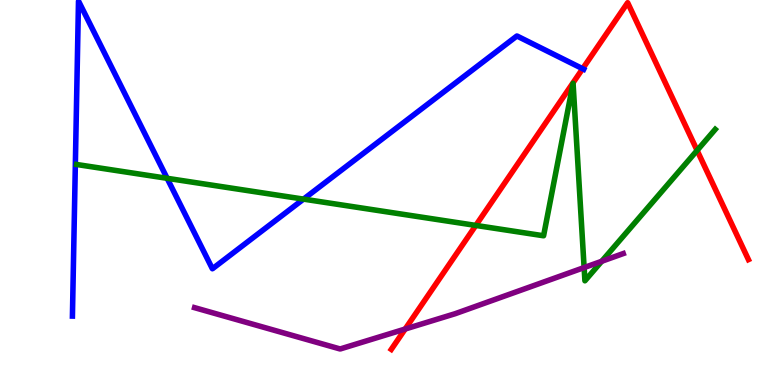[{'lines': ['blue', 'red'], 'intersections': [{'x': 7.52, 'y': 8.22}]}, {'lines': ['green', 'red'], 'intersections': [{'x': 6.14, 'y': 4.14}, {'x': 8.99, 'y': 6.09}]}, {'lines': ['purple', 'red'], 'intersections': [{'x': 5.23, 'y': 1.45}]}, {'lines': ['blue', 'green'], 'intersections': [{'x': 2.16, 'y': 5.37}, {'x': 3.92, 'y': 4.83}]}, {'lines': ['blue', 'purple'], 'intersections': []}, {'lines': ['green', 'purple'], 'intersections': [{'x': 7.54, 'y': 3.05}, {'x': 7.76, 'y': 3.21}]}]